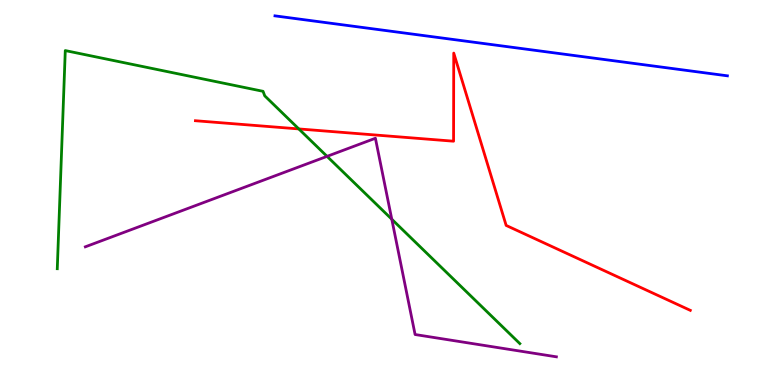[{'lines': ['blue', 'red'], 'intersections': []}, {'lines': ['green', 'red'], 'intersections': [{'x': 3.86, 'y': 6.65}]}, {'lines': ['purple', 'red'], 'intersections': []}, {'lines': ['blue', 'green'], 'intersections': []}, {'lines': ['blue', 'purple'], 'intersections': []}, {'lines': ['green', 'purple'], 'intersections': [{'x': 4.22, 'y': 5.94}, {'x': 5.06, 'y': 4.31}]}]